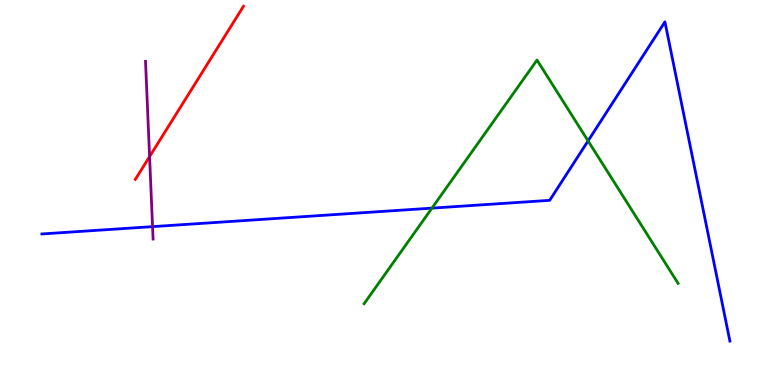[{'lines': ['blue', 'red'], 'intersections': []}, {'lines': ['green', 'red'], 'intersections': []}, {'lines': ['purple', 'red'], 'intersections': [{'x': 1.93, 'y': 5.93}]}, {'lines': ['blue', 'green'], 'intersections': [{'x': 5.57, 'y': 4.59}, {'x': 7.59, 'y': 6.34}]}, {'lines': ['blue', 'purple'], 'intersections': [{'x': 1.97, 'y': 4.11}]}, {'lines': ['green', 'purple'], 'intersections': []}]